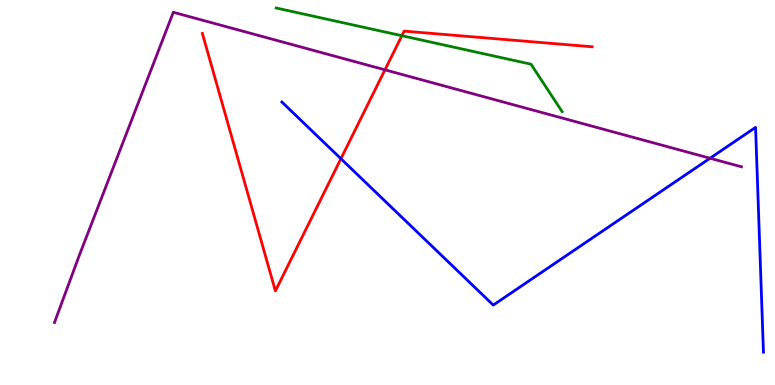[{'lines': ['blue', 'red'], 'intersections': [{'x': 4.4, 'y': 5.88}]}, {'lines': ['green', 'red'], 'intersections': [{'x': 5.19, 'y': 9.07}]}, {'lines': ['purple', 'red'], 'intersections': [{'x': 4.97, 'y': 8.19}]}, {'lines': ['blue', 'green'], 'intersections': []}, {'lines': ['blue', 'purple'], 'intersections': [{'x': 9.16, 'y': 5.89}]}, {'lines': ['green', 'purple'], 'intersections': []}]